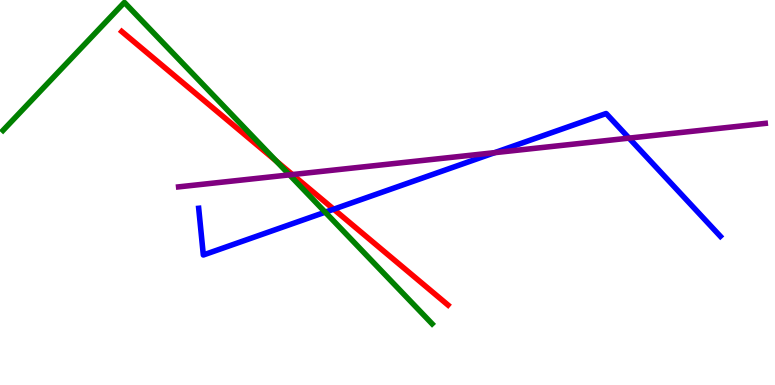[{'lines': ['blue', 'red'], 'intersections': [{'x': 4.31, 'y': 4.57}]}, {'lines': ['green', 'red'], 'intersections': [{'x': 3.56, 'y': 5.82}]}, {'lines': ['purple', 'red'], 'intersections': [{'x': 3.77, 'y': 5.47}]}, {'lines': ['blue', 'green'], 'intersections': [{'x': 4.2, 'y': 4.49}]}, {'lines': ['blue', 'purple'], 'intersections': [{'x': 6.38, 'y': 6.03}, {'x': 8.12, 'y': 6.41}]}, {'lines': ['green', 'purple'], 'intersections': [{'x': 3.74, 'y': 5.46}]}]